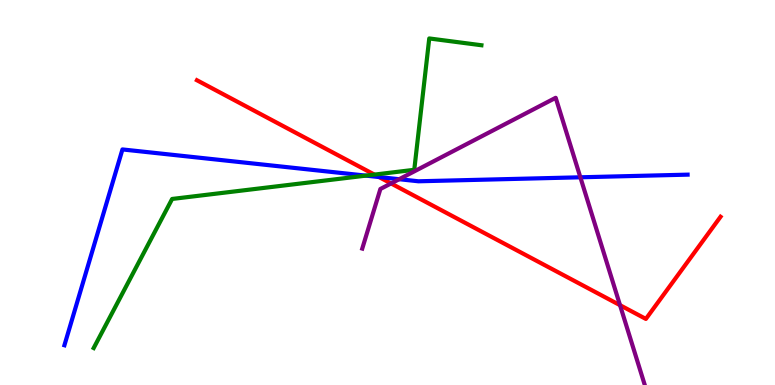[{'lines': ['blue', 'red'], 'intersections': [{'x': 4.89, 'y': 5.4}]}, {'lines': ['green', 'red'], 'intersections': [{'x': 4.83, 'y': 5.46}]}, {'lines': ['purple', 'red'], 'intersections': [{'x': 5.05, 'y': 5.24}, {'x': 8.0, 'y': 2.07}]}, {'lines': ['blue', 'green'], 'intersections': [{'x': 4.72, 'y': 5.44}]}, {'lines': ['blue', 'purple'], 'intersections': [{'x': 5.15, 'y': 5.35}, {'x': 7.49, 'y': 5.39}]}, {'lines': ['green', 'purple'], 'intersections': []}]